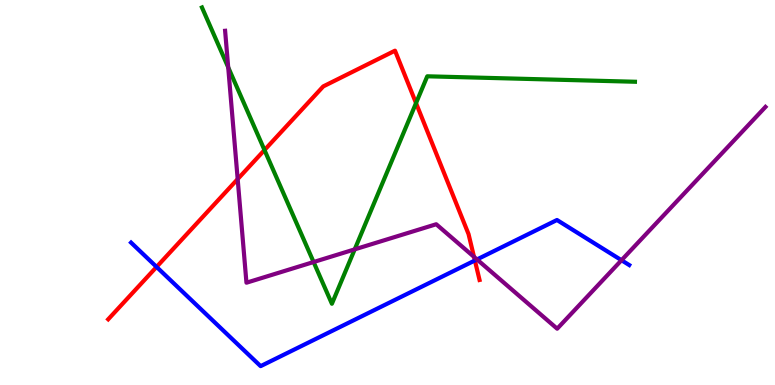[{'lines': ['blue', 'red'], 'intersections': [{'x': 2.02, 'y': 3.07}, {'x': 6.13, 'y': 3.23}]}, {'lines': ['green', 'red'], 'intersections': [{'x': 3.41, 'y': 6.1}, {'x': 5.37, 'y': 7.32}]}, {'lines': ['purple', 'red'], 'intersections': [{'x': 3.07, 'y': 5.35}, {'x': 6.12, 'y': 3.33}]}, {'lines': ['blue', 'green'], 'intersections': []}, {'lines': ['blue', 'purple'], 'intersections': [{'x': 6.15, 'y': 3.26}, {'x': 8.02, 'y': 3.24}]}, {'lines': ['green', 'purple'], 'intersections': [{'x': 2.94, 'y': 8.25}, {'x': 4.05, 'y': 3.19}, {'x': 4.58, 'y': 3.52}]}]